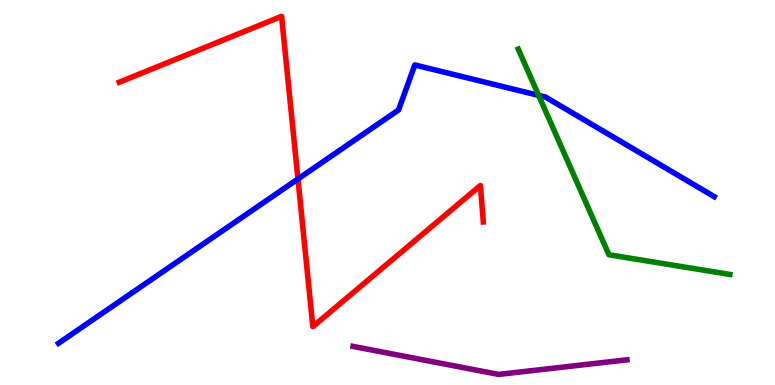[{'lines': ['blue', 'red'], 'intersections': [{'x': 3.84, 'y': 5.35}]}, {'lines': ['green', 'red'], 'intersections': []}, {'lines': ['purple', 'red'], 'intersections': []}, {'lines': ['blue', 'green'], 'intersections': [{'x': 6.95, 'y': 7.52}]}, {'lines': ['blue', 'purple'], 'intersections': []}, {'lines': ['green', 'purple'], 'intersections': []}]